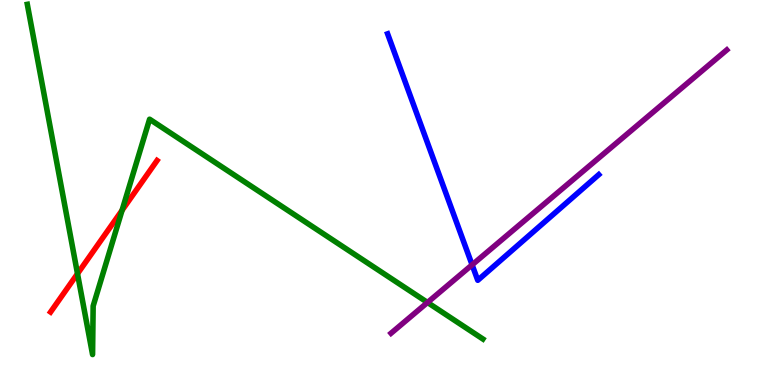[{'lines': ['blue', 'red'], 'intersections': []}, {'lines': ['green', 'red'], 'intersections': [{'x': 1.0, 'y': 2.89}, {'x': 1.58, 'y': 4.54}]}, {'lines': ['purple', 'red'], 'intersections': []}, {'lines': ['blue', 'green'], 'intersections': []}, {'lines': ['blue', 'purple'], 'intersections': [{'x': 6.09, 'y': 3.12}]}, {'lines': ['green', 'purple'], 'intersections': [{'x': 5.52, 'y': 2.14}]}]